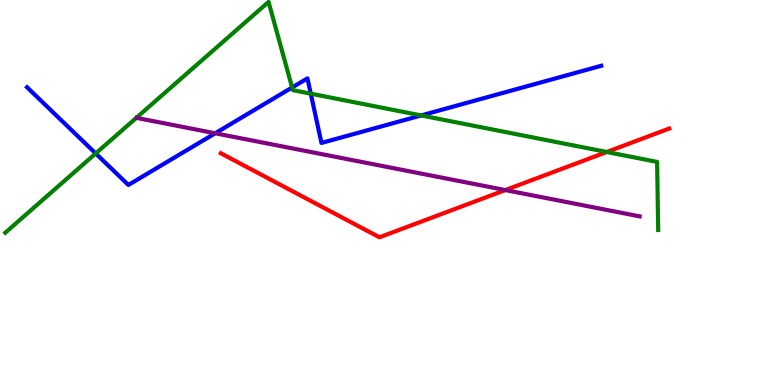[{'lines': ['blue', 'red'], 'intersections': []}, {'lines': ['green', 'red'], 'intersections': [{'x': 7.83, 'y': 6.05}]}, {'lines': ['purple', 'red'], 'intersections': [{'x': 6.52, 'y': 5.06}]}, {'lines': ['blue', 'green'], 'intersections': [{'x': 1.23, 'y': 6.01}, {'x': 3.77, 'y': 7.73}, {'x': 4.01, 'y': 7.57}, {'x': 5.43, 'y': 7.0}]}, {'lines': ['blue', 'purple'], 'intersections': [{'x': 2.78, 'y': 6.54}]}, {'lines': ['green', 'purple'], 'intersections': []}]